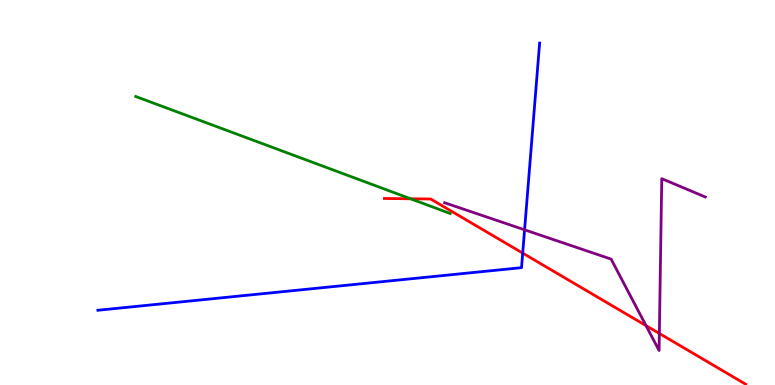[{'lines': ['blue', 'red'], 'intersections': [{'x': 6.74, 'y': 3.43}]}, {'lines': ['green', 'red'], 'intersections': [{'x': 5.3, 'y': 4.84}]}, {'lines': ['purple', 'red'], 'intersections': [{'x': 8.34, 'y': 1.54}, {'x': 8.51, 'y': 1.34}]}, {'lines': ['blue', 'green'], 'intersections': []}, {'lines': ['blue', 'purple'], 'intersections': [{'x': 6.77, 'y': 4.03}]}, {'lines': ['green', 'purple'], 'intersections': []}]